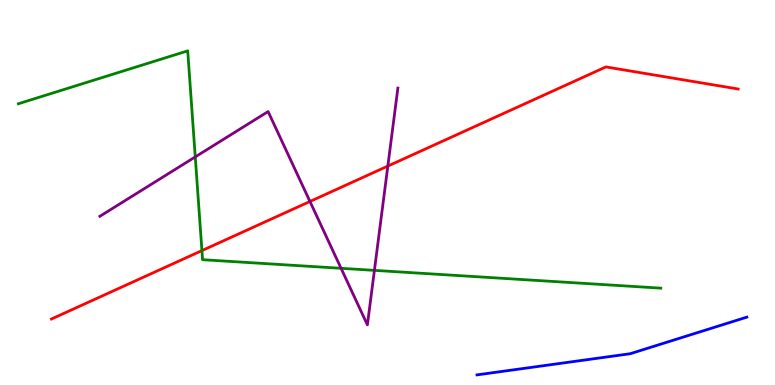[{'lines': ['blue', 'red'], 'intersections': []}, {'lines': ['green', 'red'], 'intersections': [{'x': 2.61, 'y': 3.49}]}, {'lines': ['purple', 'red'], 'intersections': [{'x': 4.0, 'y': 4.77}, {'x': 5.0, 'y': 5.69}]}, {'lines': ['blue', 'green'], 'intersections': []}, {'lines': ['blue', 'purple'], 'intersections': []}, {'lines': ['green', 'purple'], 'intersections': [{'x': 2.52, 'y': 5.92}, {'x': 4.4, 'y': 3.03}, {'x': 4.83, 'y': 2.98}]}]